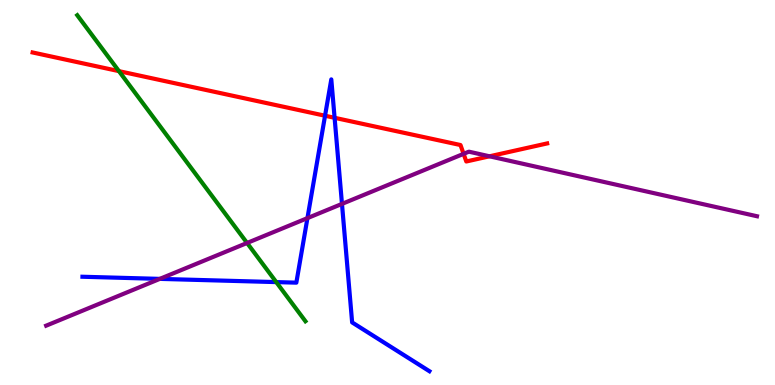[{'lines': ['blue', 'red'], 'intersections': [{'x': 4.19, 'y': 6.99}, {'x': 4.32, 'y': 6.94}]}, {'lines': ['green', 'red'], 'intersections': [{'x': 1.53, 'y': 8.15}]}, {'lines': ['purple', 'red'], 'intersections': [{'x': 5.98, 'y': 6.0}, {'x': 6.32, 'y': 5.94}]}, {'lines': ['blue', 'green'], 'intersections': [{'x': 3.56, 'y': 2.67}]}, {'lines': ['blue', 'purple'], 'intersections': [{'x': 2.06, 'y': 2.76}, {'x': 3.97, 'y': 4.33}, {'x': 4.41, 'y': 4.7}]}, {'lines': ['green', 'purple'], 'intersections': [{'x': 3.19, 'y': 3.69}]}]